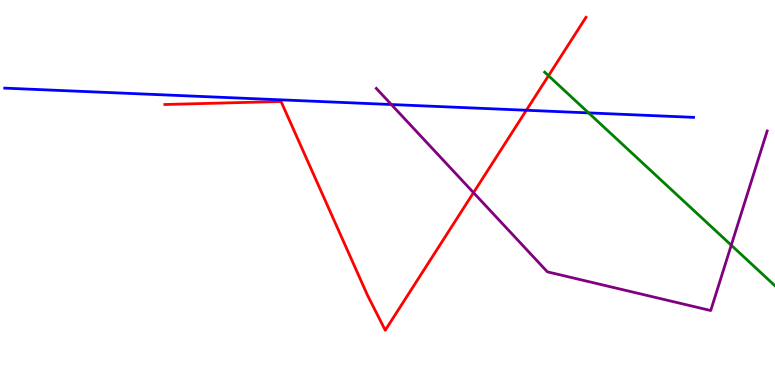[{'lines': ['blue', 'red'], 'intersections': [{'x': 6.79, 'y': 7.14}]}, {'lines': ['green', 'red'], 'intersections': [{'x': 7.08, 'y': 8.03}]}, {'lines': ['purple', 'red'], 'intersections': [{'x': 6.11, 'y': 5.0}]}, {'lines': ['blue', 'green'], 'intersections': [{'x': 7.59, 'y': 7.07}]}, {'lines': ['blue', 'purple'], 'intersections': [{'x': 5.05, 'y': 7.29}]}, {'lines': ['green', 'purple'], 'intersections': [{'x': 9.44, 'y': 3.63}]}]